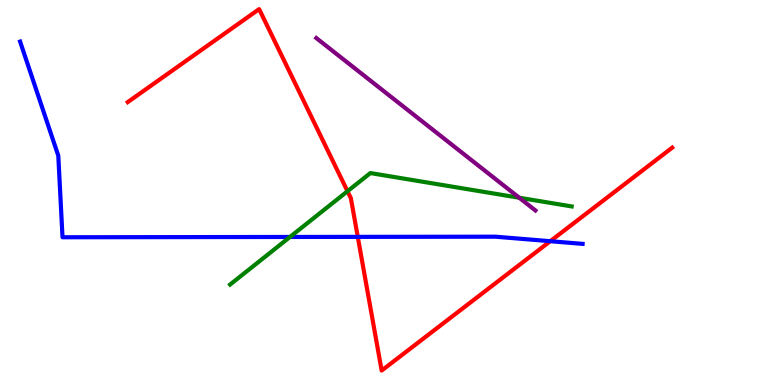[{'lines': ['blue', 'red'], 'intersections': [{'x': 4.62, 'y': 3.85}, {'x': 7.1, 'y': 3.73}]}, {'lines': ['green', 'red'], 'intersections': [{'x': 4.48, 'y': 5.03}]}, {'lines': ['purple', 'red'], 'intersections': []}, {'lines': ['blue', 'green'], 'intersections': [{'x': 3.74, 'y': 3.85}]}, {'lines': ['blue', 'purple'], 'intersections': []}, {'lines': ['green', 'purple'], 'intersections': [{'x': 6.7, 'y': 4.86}]}]